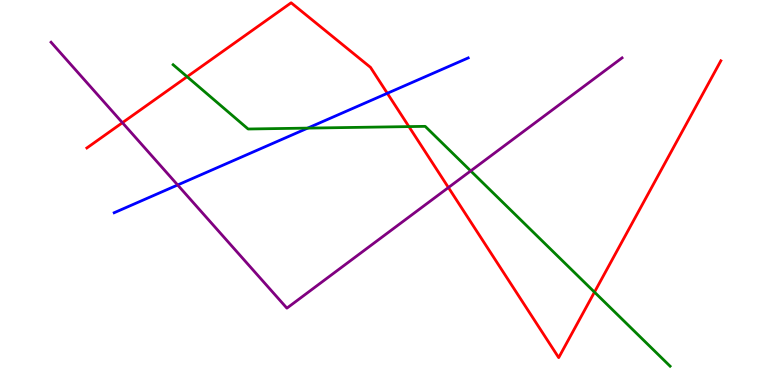[{'lines': ['blue', 'red'], 'intersections': [{'x': 5.0, 'y': 7.58}]}, {'lines': ['green', 'red'], 'intersections': [{'x': 2.41, 'y': 8.01}, {'x': 5.28, 'y': 6.71}, {'x': 7.67, 'y': 2.41}]}, {'lines': ['purple', 'red'], 'intersections': [{'x': 1.58, 'y': 6.81}, {'x': 5.79, 'y': 5.13}]}, {'lines': ['blue', 'green'], 'intersections': [{'x': 3.97, 'y': 6.67}]}, {'lines': ['blue', 'purple'], 'intersections': [{'x': 2.29, 'y': 5.2}]}, {'lines': ['green', 'purple'], 'intersections': [{'x': 6.07, 'y': 5.56}]}]